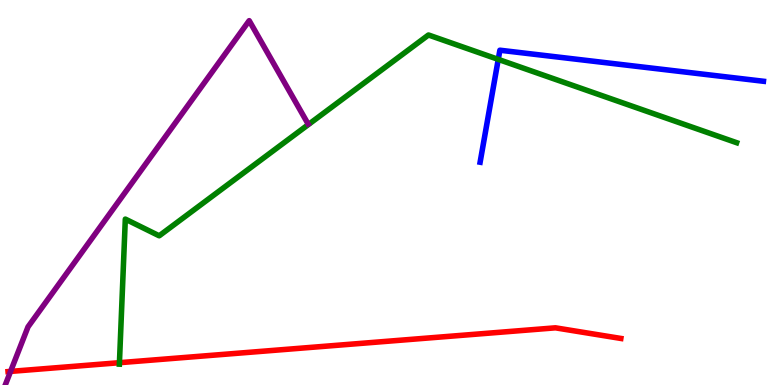[{'lines': ['blue', 'red'], 'intersections': []}, {'lines': ['green', 'red'], 'intersections': [{'x': 1.54, 'y': 0.579}]}, {'lines': ['purple', 'red'], 'intersections': [{'x': 0.136, 'y': 0.353}]}, {'lines': ['blue', 'green'], 'intersections': [{'x': 6.43, 'y': 8.46}]}, {'lines': ['blue', 'purple'], 'intersections': []}, {'lines': ['green', 'purple'], 'intersections': []}]